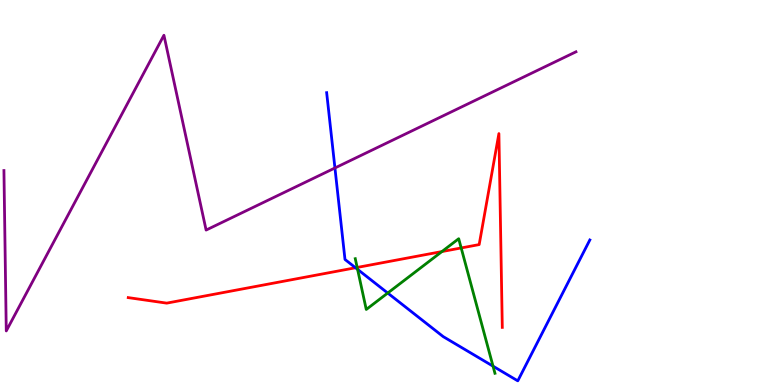[{'lines': ['blue', 'red'], 'intersections': [{'x': 4.59, 'y': 3.05}]}, {'lines': ['green', 'red'], 'intersections': [{'x': 4.61, 'y': 3.05}, {'x': 5.7, 'y': 3.47}, {'x': 5.95, 'y': 3.56}]}, {'lines': ['purple', 'red'], 'intersections': []}, {'lines': ['blue', 'green'], 'intersections': [{'x': 4.61, 'y': 3.0}, {'x': 5.0, 'y': 2.39}, {'x': 6.36, 'y': 0.489}]}, {'lines': ['blue', 'purple'], 'intersections': [{'x': 4.32, 'y': 5.64}]}, {'lines': ['green', 'purple'], 'intersections': []}]